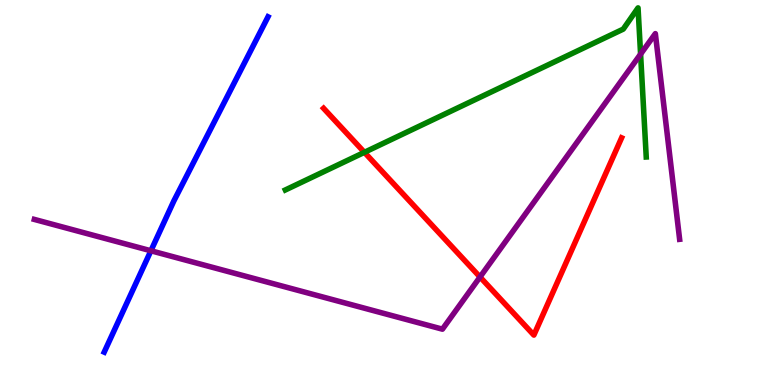[{'lines': ['blue', 'red'], 'intersections': []}, {'lines': ['green', 'red'], 'intersections': [{'x': 4.7, 'y': 6.04}]}, {'lines': ['purple', 'red'], 'intersections': [{'x': 6.19, 'y': 2.81}]}, {'lines': ['blue', 'green'], 'intersections': []}, {'lines': ['blue', 'purple'], 'intersections': [{'x': 1.95, 'y': 3.49}]}, {'lines': ['green', 'purple'], 'intersections': [{'x': 8.27, 'y': 8.59}]}]